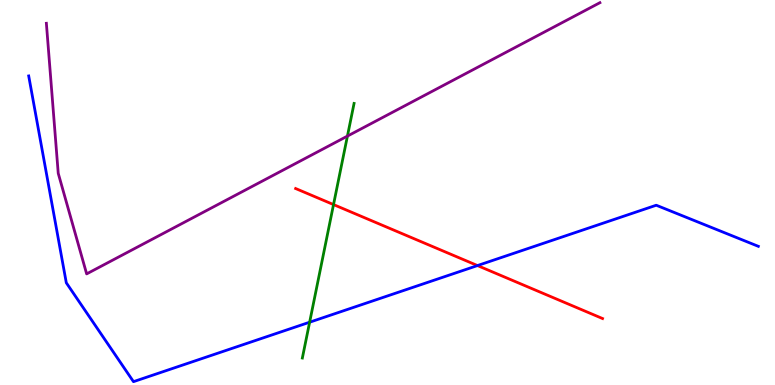[{'lines': ['blue', 'red'], 'intersections': [{'x': 6.16, 'y': 3.1}]}, {'lines': ['green', 'red'], 'intersections': [{'x': 4.3, 'y': 4.69}]}, {'lines': ['purple', 'red'], 'intersections': []}, {'lines': ['blue', 'green'], 'intersections': [{'x': 4.0, 'y': 1.63}]}, {'lines': ['blue', 'purple'], 'intersections': []}, {'lines': ['green', 'purple'], 'intersections': [{'x': 4.48, 'y': 6.47}]}]